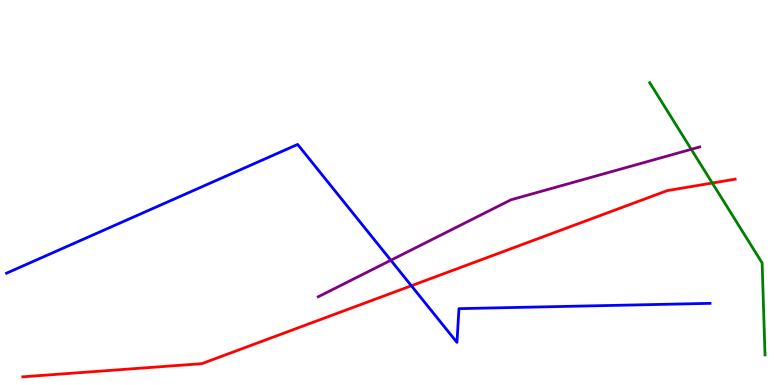[{'lines': ['blue', 'red'], 'intersections': [{'x': 5.31, 'y': 2.58}]}, {'lines': ['green', 'red'], 'intersections': [{'x': 9.19, 'y': 5.25}]}, {'lines': ['purple', 'red'], 'intersections': []}, {'lines': ['blue', 'green'], 'intersections': []}, {'lines': ['blue', 'purple'], 'intersections': [{'x': 5.04, 'y': 3.24}]}, {'lines': ['green', 'purple'], 'intersections': [{'x': 8.92, 'y': 6.12}]}]